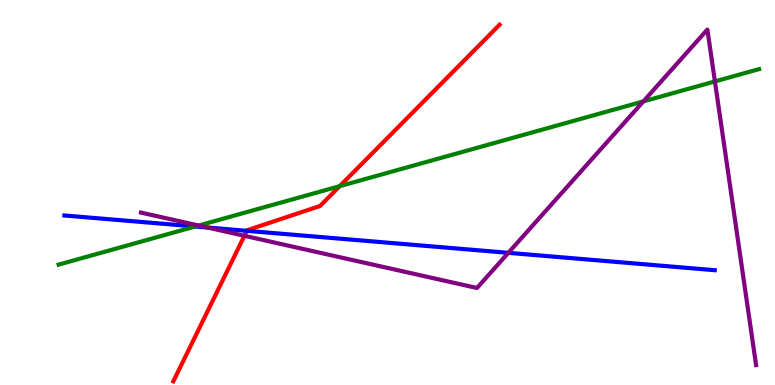[{'lines': ['blue', 'red'], 'intersections': [{'x': 3.19, 'y': 4.0}]}, {'lines': ['green', 'red'], 'intersections': [{'x': 4.38, 'y': 5.16}]}, {'lines': ['purple', 'red'], 'intersections': [{'x': 3.15, 'y': 3.88}]}, {'lines': ['blue', 'green'], 'intersections': [{'x': 2.52, 'y': 4.12}]}, {'lines': ['blue', 'purple'], 'intersections': [{'x': 2.68, 'y': 4.09}, {'x': 6.56, 'y': 3.43}]}, {'lines': ['green', 'purple'], 'intersections': [{'x': 2.56, 'y': 4.14}, {'x': 8.3, 'y': 7.37}, {'x': 9.22, 'y': 7.88}]}]